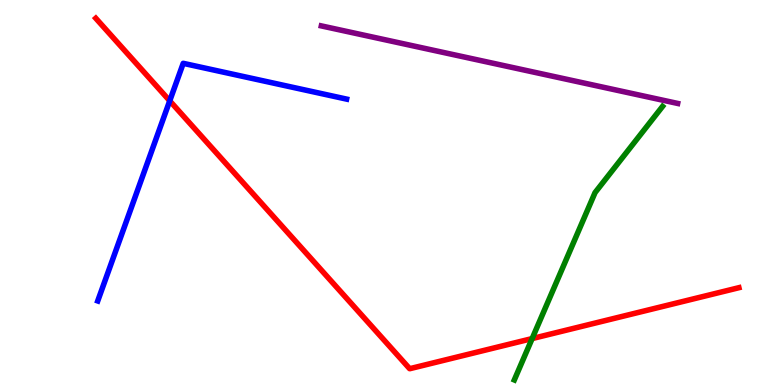[{'lines': ['blue', 'red'], 'intersections': [{'x': 2.19, 'y': 7.38}]}, {'lines': ['green', 'red'], 'intersections': [{'x': 6.87, 'y': 1.21}]}, {'lines': ['purple', 'red'], 'intersections': []}, {'lines': ['blue', 'green'], 'intersections': []}, {'lines': ['blue', 'purple'], 'intersections': []}, {'lines': ['green', 'purple'], 'intersections': []}]